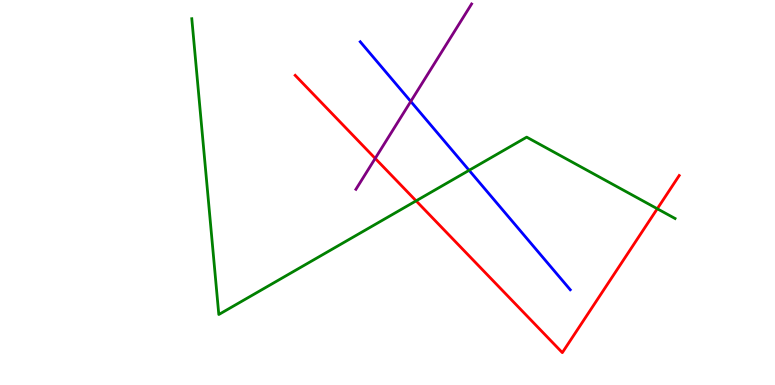[{'lines': ['blue', 'red'], 'intersections': []}, {'lines': ['green', 'red'], 'intersections': [{'x': 5.37, 'y': 4.78}, {'x': 8.48, 'y': 4.58}]}, {'lines': ['purple', 'red'], 'intersections': [{'x': 4.84, 'y': 5.89}]}, {'lines': ['blue', 'green'], 'intersections': [{'x': 6.05, 'y': 5.58}]}, {'lines': ['blue', 'purple'], 'intersections': [{'x': 5.3, 'y': 7.37}]}, {'lines': ['green', 'purple'], 'intersections': []}]